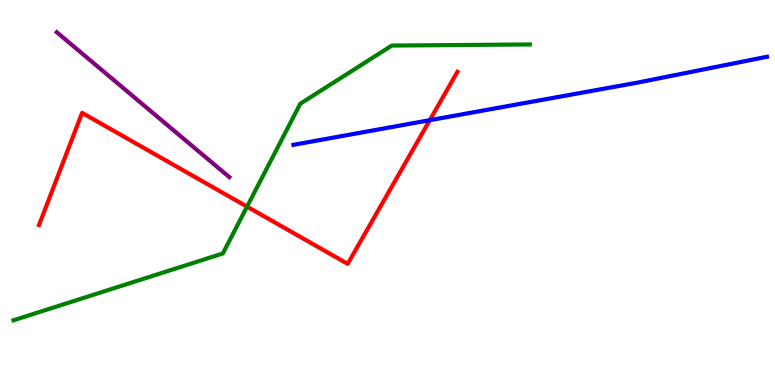[{'lines': ['blue', 'red'], 'intersections': [{'x': 5.55, 'y': 6.88}]}, {'lines': ['green', 'red'], 'intersections': [{'x': 3.19, 'y': 4.63}]}, {'lines': ['purple', 'red'], 'intersections': []}, {'lines': ['blue', 'green'], 'intersections': []}, {'lines': ['blue', 'purple'], 'intersections': []}, {'lines': ['green', 'purple'], 'intersections': []}]